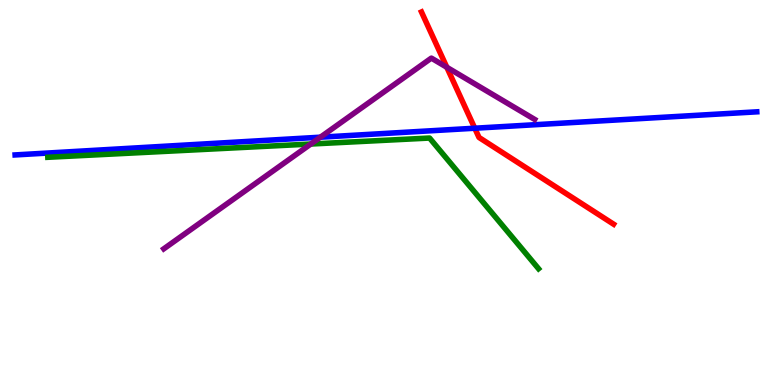[{'lines': ['blue', 'red'], 'intersections': [{'x': 6.13, 'y': 6.67}]}, {'lines': ['green', 'red'], 'intersections': []}, {'lines': ['purple', 'red'], 'intersections': [{'x': 5.77, 'y': 8.25}]}, {'lines': ['blue', 'green'], 'intersections': []}, {'lines': ['blue', 'purple'], 'intersections': [{'x': 4.13, 'y': 6.44}]}, {'lines': ['green', 'purple'], 'intersections': [{'x': 4.01, 'y': 6.26}]}]